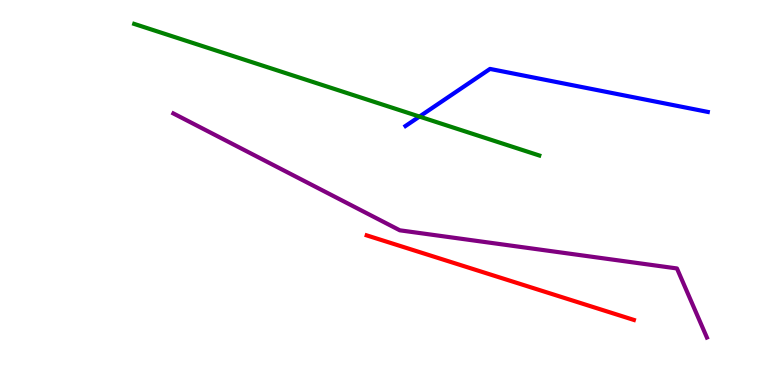[{'lines': ['blue', 'red'], 'intersections': []}, {'lines': ['green', 'red'], 'intersections': []}, {'lines': ['purple', 'red'], 'intersections': []}, {'lines': ['blue', 'green'], 'intersections': [{'x': 5.41, 'y': 6.97}]}, {'lines': ['blue', 'purple'], 'intersections': []}, {'lines': ['green', 'purple'], 'intersections': []}]